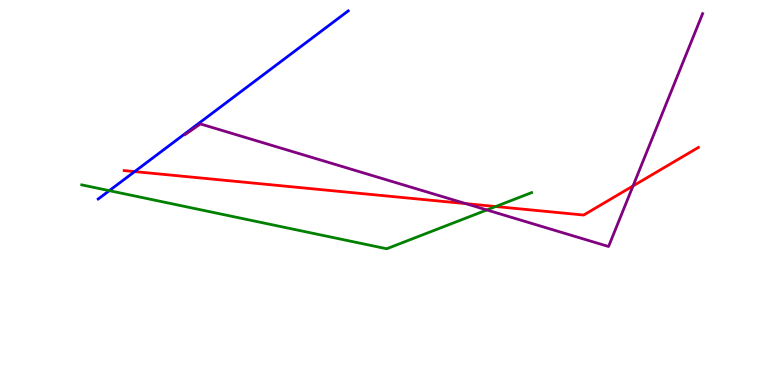[{'lines': ['blue', 'red'], 'intersections': [{'x': 1.74, 'y': 5.54}]}, {'lines': ['green', 'red'], 'intersections': [{'x': 6.4, 'y': 4.64}]}, {'lines': ['purple', 'red'], 'intersections': [{'x': 6.01, 'y': 4.71}, {'x': 8.17, 'y': 5.17}]}, {'lines': ['blue', 'green'], 'intersections': [{'x': 1.41, 'y': 5.05}]}, {'lines': ['blue', 'purple'], 'intersections': []}, {'lines': ['green', 'purple'], 'intersections': [{'x': 6.28, 'y': 4.55}]}]